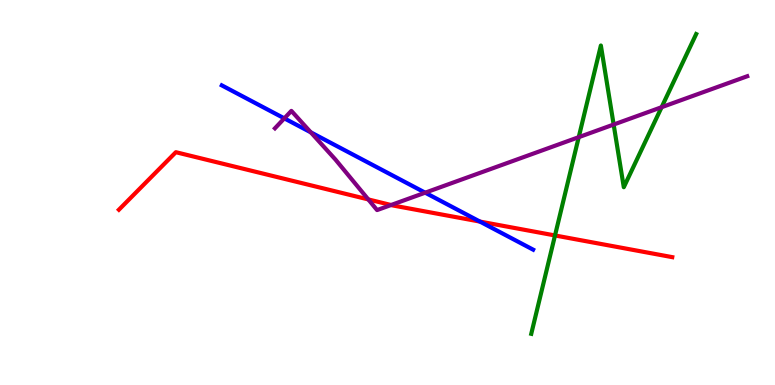[{'lines': ['blue', 'red'], 'intersections': [{'x': 6.19, 'y': 4.24}]}, {'lines': ['green', 'red'], 'intersections': [{'x': 7.16, 'y': 3.88}]}, {'lines': ['purple', 'red'], 'intersections': [{'x': 4.75, 'y': 4.82}, {'x': 5.05, 'y': 4.67}]}, {'lines': ['blue', 'green'], 'intersections': []}, {'lines': ['blue', 'purple'], 'intersections': [{'x': 3.67, 'y': 6.93}, {'x': 4.01, 'y': 6.56}, {'x': 5.49, 'y': 5.0}]}, {'lines': ['green', 'purple'], 'intersections': [{'x': 7.47, 'y': 6.44}, {'x': 7.92, 'y': 6.77}, {'x': 8.54, 'y': 7.22}]}]